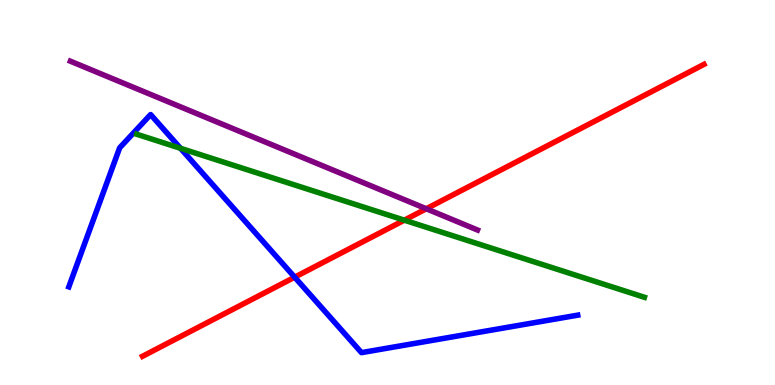[{'lines': ['blue', 'red'], 'intersections': [{'x': 3.8, 'y': 2.8}]}, {'lines': ['green', 'red'], 'intersections': [{'x': 5.22, 'y': 4.28}]}, {'lines': ['purple', 'red'], 'intersections': [{'x': 5.5, 'y': 4.58}]}, {'lines': ['blue', 'green'], 'intersections': [{'x': 2.33, 'y': 6.15}]}, {'lines': ['blue', 'purple'], 'intersections': []}, {'lines': ['green', 'purple'], 'intersections': []}]